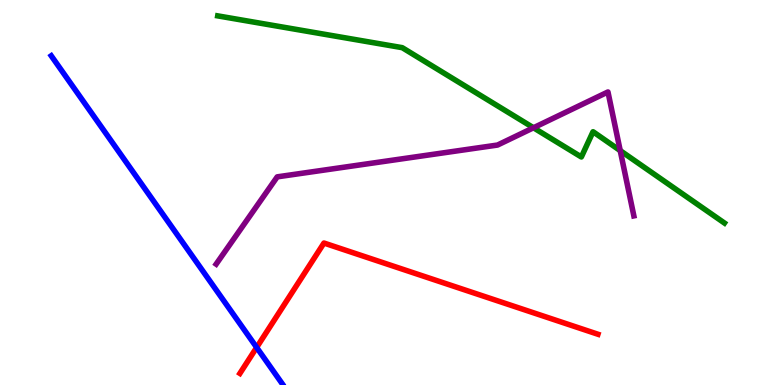[{'lines': ['blue', 'red'], 'intersections': [{'x': 3.31, 'y': 0.976}]}, {'lines': ['green', 'red'], 'intersections': []}, {'lines': ['purple', 'red'], 'intersections': []}, {'lines': ['blue', 'green'], 'intersections': []}, {'lines': ['blue', 'purple'], 'intersections': []}, {'lines': ['green', 'purple'], 'intersections': [{'x': 6.88, 'y': 6.68}, {'x': 8.0, 'y': 6.09}]}]